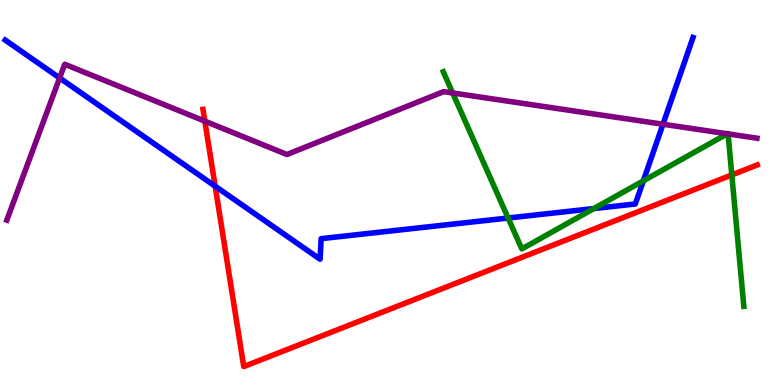[{'lines': ['blue', 'red'], 'intersections': [{'x': 2.78, 'y': 5.16}]}, {'lines': ['green', 'red'], 'intersections': [{'x': 9.44, 'y': 5.46}]}, {'lines': ['purple', 'red'], 'intersections': [{'x': 2.64, 'y': 6.85}]}, {'lines': ['blue', 'green'], 'intersections': [{'x': 6.56, 'y': 4.34}, {'x': 7.66, 'y': 4.58}, {'x': 8.3, 'y': 5.3}]}, {'lines': ['blue', 'purple'], 'intersections': [{'x': 0.769, 'y': 7.98}, {'x': 8.55, 'y': 6.77}]}, {'lines': ['green', 'purple'], 'intersections': [{'x': 5.84, 'y': 7.59}, {'x': 9.38, 'y': 6.52}, {'x': 9.39, 'y': 6.52}]}]